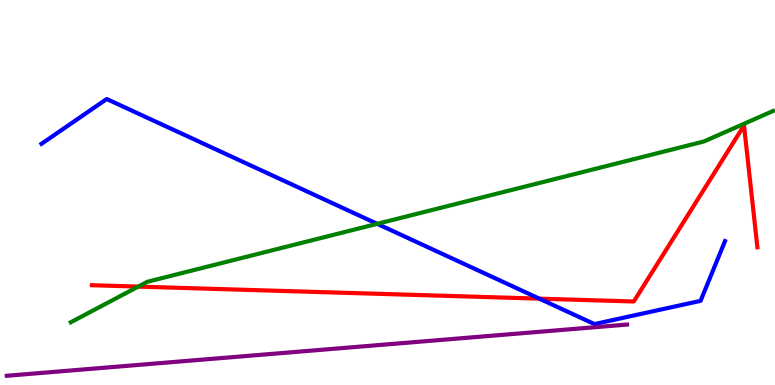[{'lines': ['blue', 'red'], 'intersections': [{'x': 6.96, 'y': 2.24}]}, {'lines': ['green', 'red'], 'intersections': [{'x': 1.78, 'y': 2.56}]}, {'lines': ['purple', 'red'], 'intersections': []}, {'lines': ['blue', 'green'], 'intersections': [{'x': 4.87, 'y': 4.19}]}, {'lines': ['blue', 'purple'], 'intersections': []}, {'lines': ['green', 'purple'], 'intersections': []}]